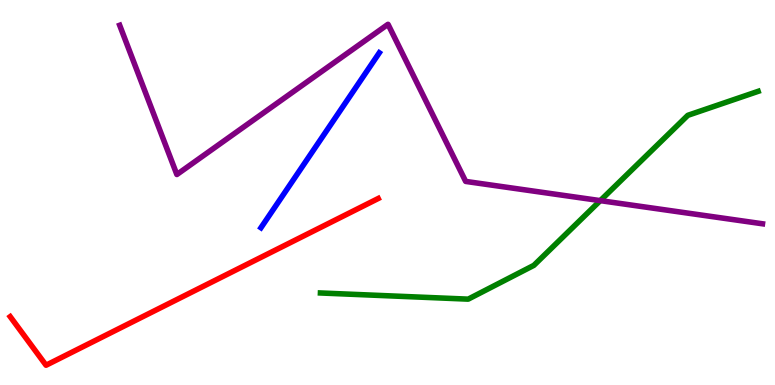[{'lines': ['blue', 'red'], 'intersections': []}, {'lines': ['green', 'red'], 'intersections': []}, {'lines': ['purple', 'red'], 'intersections': []}, {'lines': ['blue', 'green'], 'intersections': []}, {'lines': ['blue', 'purple'], 'intersections': []}, {'lines': ['green', 'purple'], 'intersections': [{'x': 7.75, 'y': 4.79}]}]